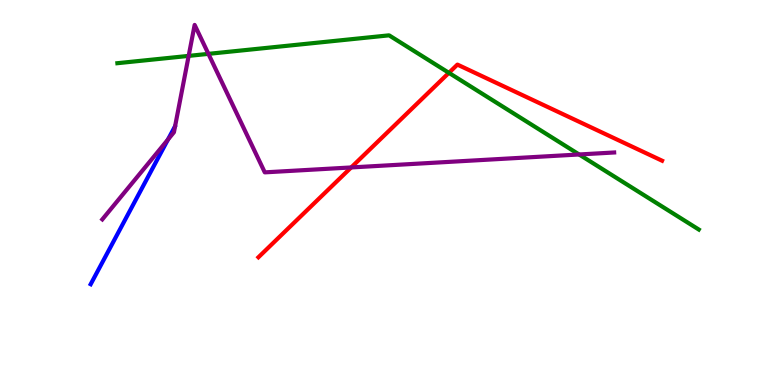[{'lines': ['blue', 'red'], 'intersections': []}, {'lines': ['green', 'red'], 'intersections': [{'x': 5.79, 'y': 8.11}]}, {'lines': ['purple', 'red'], 'intersections': [{'x': 4.53, 'y': 5.65}]}, {'lines': ['blue', 'green'], 'intersections': []}, {'lines': ['blue', 'purple'], 'intersections': [{'x': 2.17, 'y': 6.38}]}, {'lines': ['green', 'purple'], 'intersections': [{'x': 2.43, 'y': 8.55}, {'x': 2.69, 'y': 8.6}, {'x': 7.47, 'y': 5.99}]}]